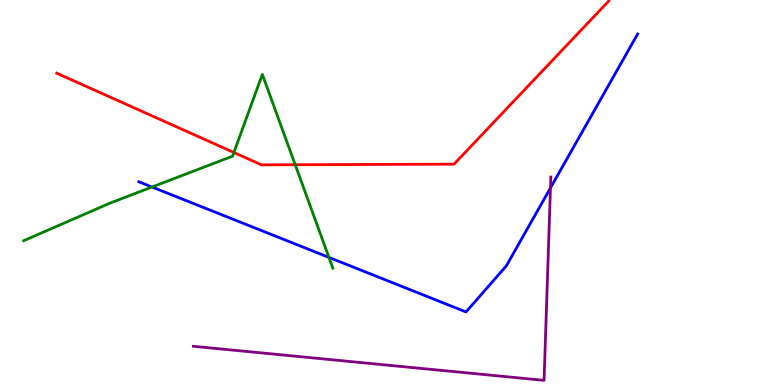[{'lines': ['blue', 'red'], 'intersections': []}, {'lines': ['green', 'red'], 'intersections': [{'x': 3.02, 'y': 6.04}, {'x': 3.81, 'y': 5.72}]}, {'lines': ['purple', 'red'], 'intersections': []}, {'lines': ['blue', 'green'], 'intersections': [{'x': 1.96, 'y': 5.14}, {'x': 4.24, 'y': 3.31}]}, {'lines': ['blue', 'purple'], 'intersections': [{'x': 7.1, 'y': 5.12}]}, {'lines': ['green', 'purple'], 'intersections': []}]